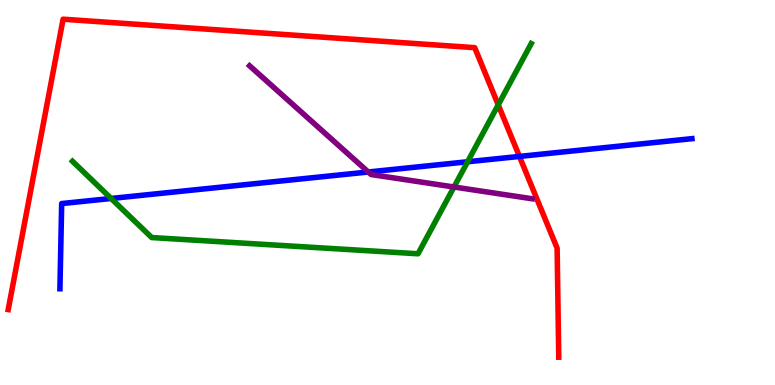[{'lines': ['blue', 'red'], 'intersections': [{'x': 6.7, 'y': 5.94}]}, {'lines': ['green', 'red'], 'intersections': [{'x': 6.43, 'y': 7.28}]}, {'lines': ['purple', 'red'], 'intersections': []}, {'lines': ['blue', 'green'], 'intersections': [{'x': 1.43, 'y': 4.84}, {'x': 6.03, 'y': 5.8}]}, {'lines': ['blue', 'purple'], 'intersections': [{'x': 4.75, 'y': 5.53}]}, {'lines': ['green', 'purple'], 'intersections': [{'x': 5.86, 'y': 5.14}]}]